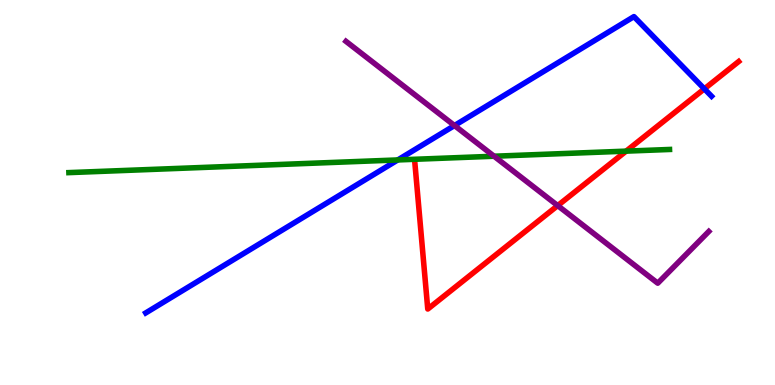[{'lines': ['blue', 'red'], 'intersections': [{'x': 9.09, 'y': 7.69}]}, {'lines': ['green', 'red'], 'intersections': [{'x': 8.08, 'y': 6.07}]}, {'lines': ['purple', 'red'], 'intersections': [{'x': 7.2, 'y': 4.66}]}, {'lines': ['blue', 'green'], 'intersections': [{'x': 5.13, 'y': 5.85}]}, {'lines': ['blue', 'purple'], 'intersections': [{'x': 5.86, 'y': 6.74}]}, {'lines': ['green', 'purple'], 'intersections': [{'x': 6.38, 'y': 5.94}]}]